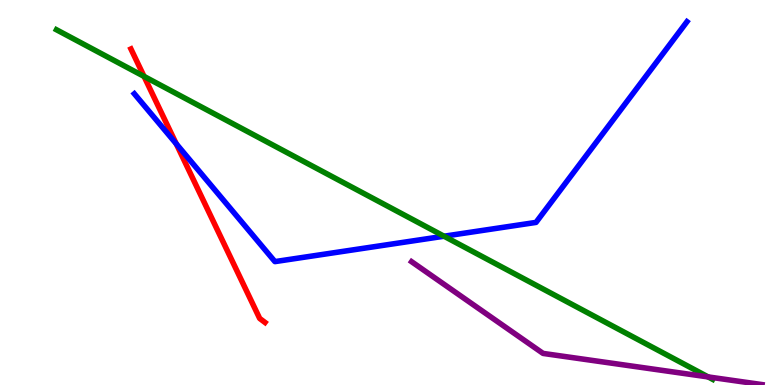[{'lines': ['blue', 'red'], 'intersections': [{'x': 2.27, 'y': 6.27}]}, {'lines': ['green', 'red'], 'intersections': [{'x': 1.86, 'y': 8.02}]}, {'lines': ['purple', 'red'], 'intersections': []}, {'lines': ['blue', 'green'], 'intersections': [{'x': 5.73, 'y': 3.86}]}, {'lines': ['blue', 'purple'], 'intersections': []}, {'lines': ['green', 'purple'], 'intersections': [{'x': 9.14, 'y': 0.21}]}]